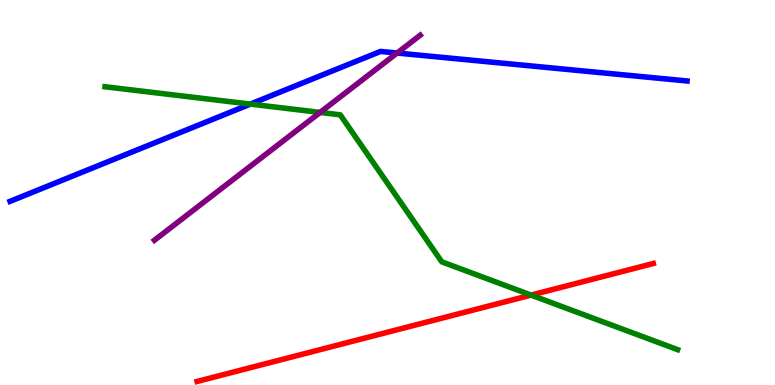[{'lines': ['blue', 'red'], 'intersections': []}, {'lines': ['green', 'red'], 'intersections': [{'x': 6.85, 'y': 2.34}]}, {'lines': ['purple', 'red'], 'intersections': []}, {'lines': ['blue', 'green'], 'intersections': [{'x': 3.23, 'y': 7.3}]}, {'lines': ['blue', 'purple'], 'intersections': [{'x': 5.12, 'y': 8.62}]}, {'lines': ['green', 'purple'], 'intersections': [{'x': 4.13, 'y': 7.08}]}]